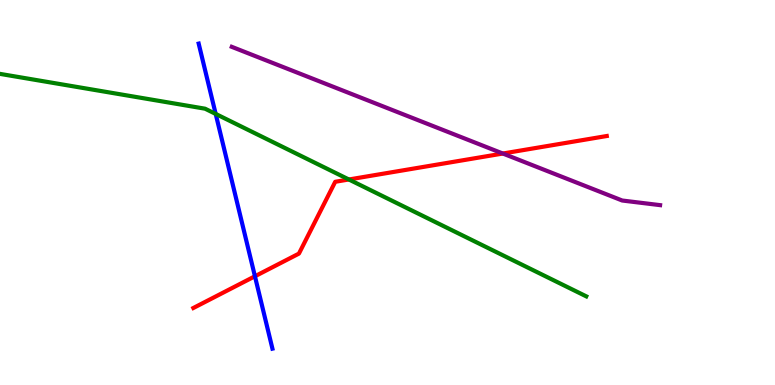[{'lines': ['blue', 'red'], 'intersections': [{'x': 3.29, 'y': 2.82}]}, {'lines': ['green', 'red'], 'intersections': [{'x': 4.5, 'y': 5.34}]}, {'lines': ['purple', 'red'], 'intersections': [{'x': 6.49, 'y': 6.01}]}, {'lines': ['blue', 'green'], 'intersections': [{'x': 2.78, 'y': 7.04}]}, {'lines': ['blue', 'purple'], 'intersections': []}, {'lines': ['green', 'purple'], 'intersections': []}]